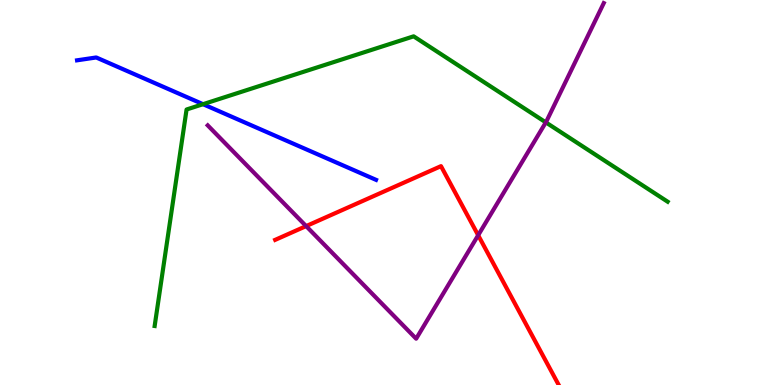[{'lines': ['blue', 'red'], 'intersections': []}, {'lines': ['green', 'red'], 'intersections': []}, {'lines': ['purple', 'red'], 'intersections': [{'x': 3.95, 'y': 4.13}, {'x': 6.17, 'y': 3.89}]}, {'lines': ['blue', 'green'], 'intersections': [{'x': 2.62, 'y': 7.29}]}, {'lines': ['blue', 'purple'], 'intersections': []}, {'lines': ['green', 'purple'], 'intersections': [{'x': 7.04, 'y': 6.82}]}]